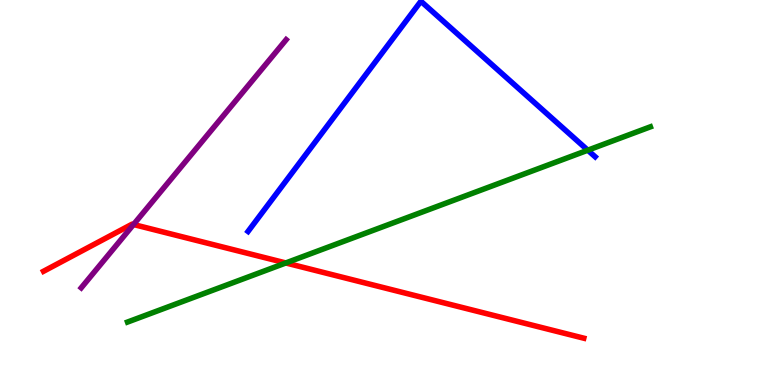[{'lines': ['blue', 'red'], 'intersections': []}, {'lines': ['green', 'red'], 'intersections': [{'x': 3.69, 'y': 3.17}]}, {'lines': ['purple', 'red'], 'intersections': [{'x': 1.72, 'y': 4.17}]}, {'lines': ['blue', 'green'], 'intersections': [{'x': 7.58, 'y': 6.1}]}, {'lines': ['blue', 'purple'], 'intersections': []}, {'lines': ['green', 'purple'], 'intersections': []}]